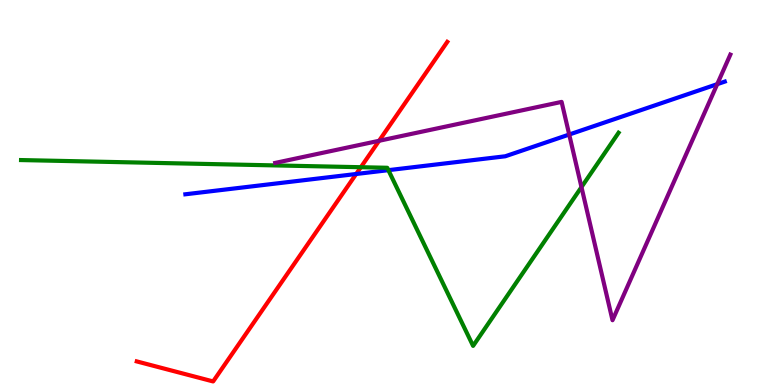[{'lines': ['blue', 'red'], 'intersections': [{'x': 4.6, 'y': 5.48}]}, {'lines': ['green', 'red'], 'intersections': [{'x': 4.66, 'y': 5.66}]}, {'lines': ['purple', 'red'], 'intersections': [{'x': 4.89, 'y': 6.34}]}, {'lines': ['blue', 'green'], 'intersections': [{'x': 5.01, 'y': 5.58}]}, {'lines': ['blue', 'purple'], 'intersections': [{'x': 7.34, 'y': 6.51}, {'x': 9.25, 'y': 7.81}]}, {'lines': ['green', 'purple'], 'intersections': [{'x': 7.5, 'y': 5.14}]}]